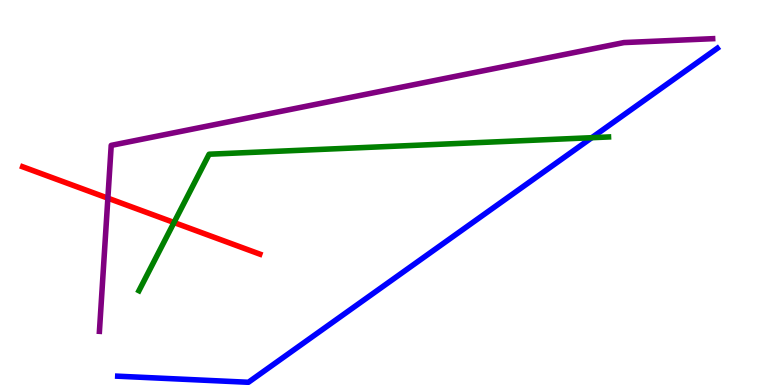[{'lines': ['blue', 'red'], 'intersections': []}, {'lines': ['green', 'red'], 'intersections': [{'x': 2.25, 'y': 4.22}]}, {'lines': ['purple', 'red'], 'intersections': [{'x': 1.39, 'y': 4.85}]}, {'lines': ['blue', 'green'], 'intersections': [{'x': 7.64, 'y': 6.42}]}, {'lines': ['blue', 'purple'], 'intersections': []}, {'lines': ['green', 'purple'], 'intersections': []}]